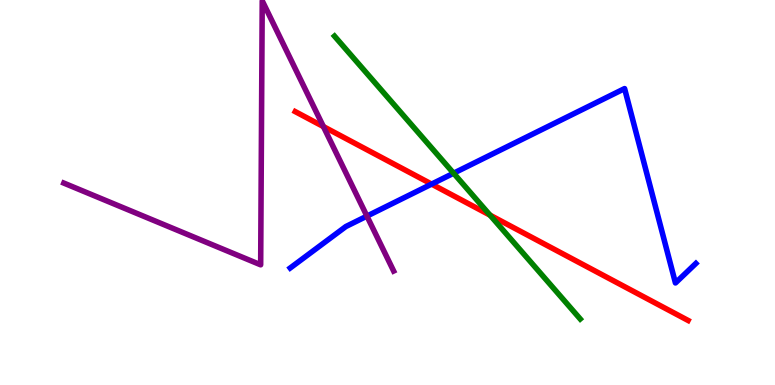[{'lines': ['blue', 'red'], 'intersections': [{'x': 5.57, 'y': 5.22}]}, {'lines': ['green', 'red'], 'intersections': [{'x': 6.32, 'y': 4.41}]}, {'lines': ['purple', 'red'], 'intersections': [{'x': 4.17, 'y': 6.71}]}, {'lines': ['blue', 'green'], 'intersections': [{'x': 5.85, 'y': 5.5}]}, {'lines': ['blue', 'purple'], 'intersections': [{'x': 4.73, 'y': 4.39}]}, {'lines': ['green', 'purple'], 'intersections': []}]